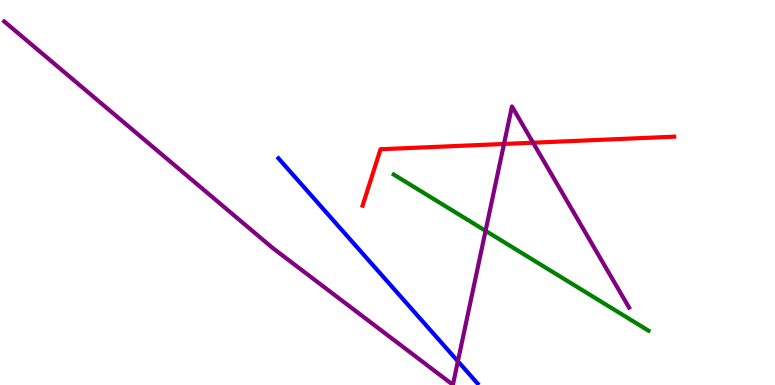[{'lines': ['blue', 'red'], 'intersections': []}, {'lines': ['green', 'red'], 'intersections': []}, {'lines': ['purple', 'red'], 'intersections': [{'x': 6.5, 'y': 6.26}, {'x': 6.88, 'y': 6.29}]}, {'lines': ['blue', 'green'], 'intersections': []}, {'lines': ['blue', 'purple'], 'intersections': [{'x': 5.91, 'y': 0.617}]}, {'lines': ['green', 'purple'], 'intersections': [{'x': 6.27, 'y': 4.0}]}]